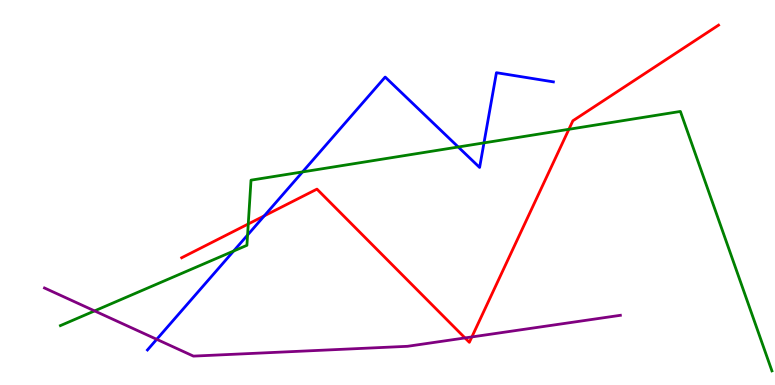[{'lines': ['blue', 'red'], 'intersections': [{'x': 3.41, 'y': 4.39}]}, {'lines': ['green', 'red'], 'intersections': [{'x': 3.2, 'y': 4.18}, {'x': 7.34, 'y': 6.64}]}, {'lines': ['purple', 'red'], 'intersections': [{'x': 6.0, 'y': 1.22}, {'x': 6.09, 'y': 1.25}]}, {'lines': ['blue', 'green'], 'intersections': [{'x': 3.01, 'y': 3.48}, {'x': 3.19, 'y': 3.9}, {'x': 3.9, 'y': 5.53}, {'x': 5.91, 'y': 6.18}, {'x': 6.24, 'y': 6.29}]}, {'lines': ['blue', 'purple'], 'intersections': [{'x': 2.02, 'y': 1.19}]}, {'lines': ['green', 'purple'], 'intersections': [{'x': 1.22, 'y': 1.92}]}]